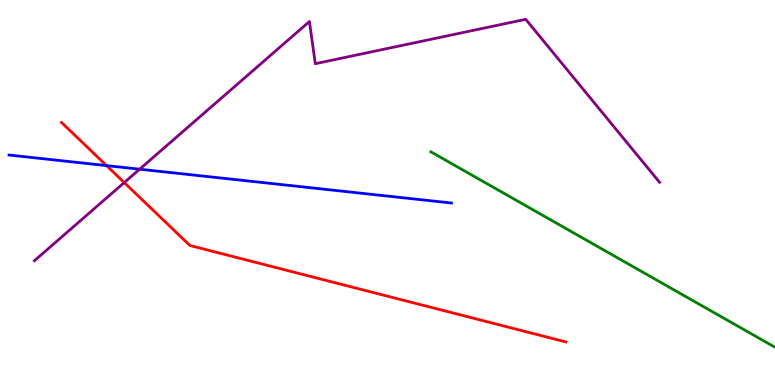[{'lines': ['blue', 'red'], 'intersections': [{'x': 1.37, 'y': 5.7}]}, {'lines': ['green', 'red'], 'intersections': []}, {'lines': ['purple', 'red'], 'intersections': [{'x': 1.6, 'y': 5.26}]}, {'lines': ['blue', 'green'], 'intersections': []}, {'lines': ['blue', 'purple'], 'intersections': [{'x': 1.8, 'y': 5.61}]}, {'lines': ['green', 'purple'], 'intersections': []}]